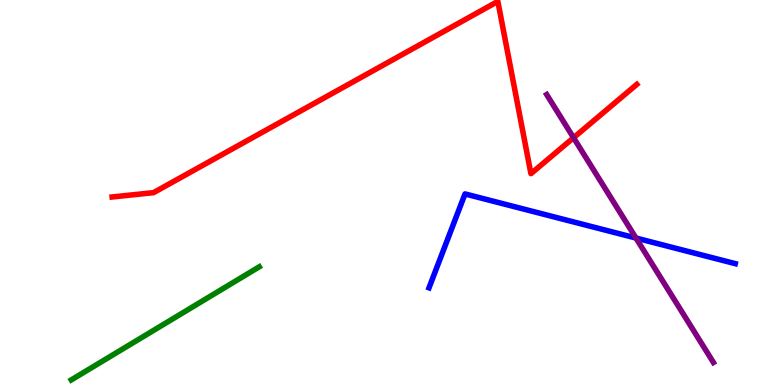[{'lines': ['blue', 'red'], 'intersections': []}, {'lines': ['green', 'red'], 'intersections': []}, {'lines': ['purple', 'red'], 'intersections': [{'x': 7.4, 'y': 6.42}]}, {'lines': ['blue', 'green'], 'intersections': []}, {'lines': ['blue', 'purple'], 'intersections': [{'x': 8.21, 'y': 3.82}]}, {'lines': ['green', 'purple'], 'intersections': []}]